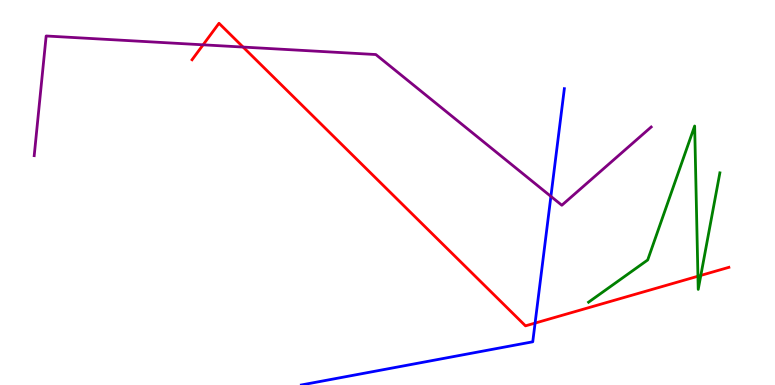[{'lines': ['blue', 'red'], 'intersections': [{'x': 6.9, 'y': 1.61}]}, {'lines': ['green', 'red'], 'intersections': [{'x': 9.01, 'y': 2.82}, {'x': 9.04, 'y': 2.85}]}, {'lines': ['purple', 'red'], 'intersections': [{'x': 2.62, 'y': 8.84}, {'x': 3.14, 'y': 8.78}]}, {'lines': ['blue', 'green'], 'intersections': []}, {'lines': ['blue', 'purple'], 'intersections': [{'x': 7.11, 'y': 4.9}]}, {'lines': ['green', 'purple'], 'intersections': []}]